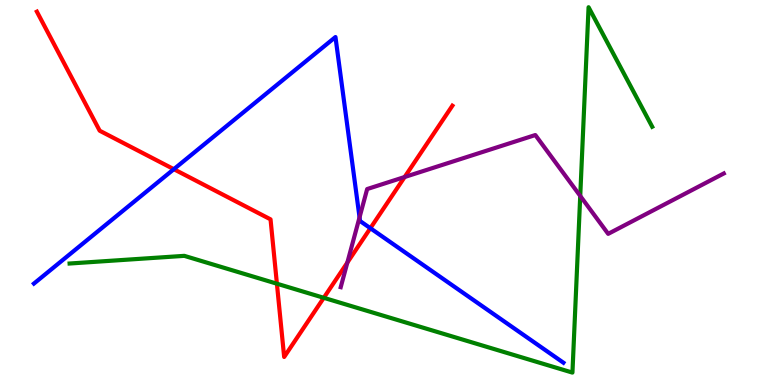[{'lines': ['blue', 'red'], 'intersections': [{'x': 2.24, 'y': 5.61}, {'x': 4.78, 'y': 4.07}]}, {'lines': ['green', 'red'], 'intersections': [{'x': 3.57, 'y': 2.63}, {'x': 4.18, 'y': 2.26}]}, {'lines': ['purple', 'red'], 'intersections': [{'x': 4.48, 'y': 3.18}, {'x': 5.22, 'y': 5.4}]}, {'lines': ['blue', 'green'], 'intersections': []}, {'lines': ['blue', 'purple'], 'intersections': [{'x': 4.64, 'y': 4.35}]}, {'lines': ['green', 'purple'], 'intersections': [{'x': 7.49, 'y': 4.91}]}]